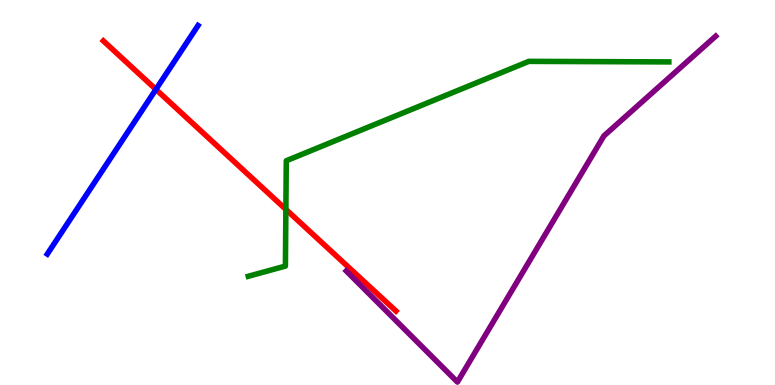[{'lines': ['blue', 'red'], 'intersections': [{'x': 2.01, 'y': 7.68}]}, {'lines': ['green', 'red'], 'intersections': [{'x': 3.69, 'y': 4.56}]}, {'lines': ['purple', 'red'], 'intersections': []}, {'lines': ['blue', 'green'], 'intersections': []}, {'lines': ['blue', 'purple'], 'intersections': []}, {'lines': ['green', 'purple'], 'intersections': []}]